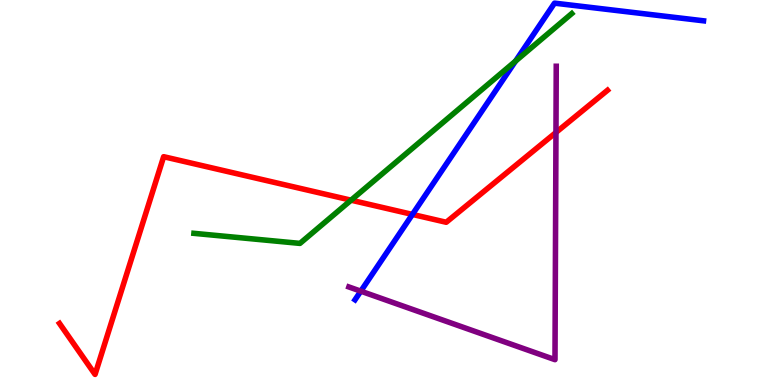[{'lines': ['blue', 'red'], 'intersections': [{'x': 5.32, 'y': 4.43}]}, {'lines': ['green', 'red'], 'intersections': [{'x': 4.53, 'y': 4.8}]}, {'lines': ['purple', 'red'], 'intersections': [{'x': 7.17, 'y': 6.56}]}, {'lines': ['blue', 'green'], 'intersections': [{'x': 6.65, 'y': 8.41}]}, {'lines': ['blue', 'purple'], 'intersections': [{'x': 4.66, 'y': 2.44}]}, {'lines': ['green', 'purple'], 'intersections': []}]